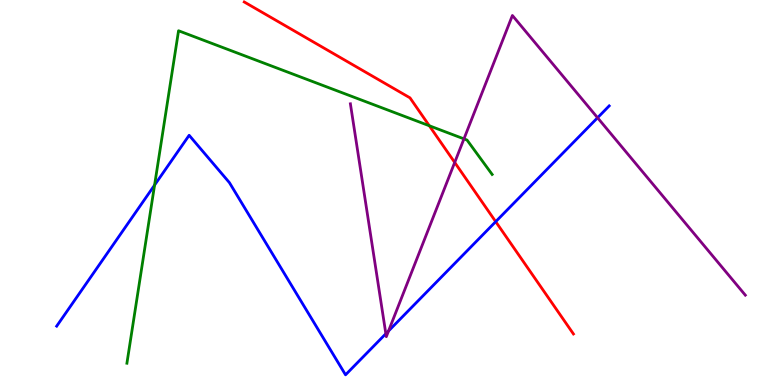[{'lines': ['blue', 'red'], 'intersections': [{'x': 6.4, 'y': 4.24}]}, {'lines': ['green', 'red'], 'intersections': [{'x': 5.54, 'y': 6.73}]}, {'lines': ['purple', 'red'], 'intersections': [{'x': 5.87, 'y': 5.78}]}, {'lines': ['blue', 'green'], 'intersections': [{'x': 1.99, 'y': 5.19}]}, {'lines': ['blue', 'purple'], 'intersections': [{'x': 4.98, 'y': 1.33}, {'x': 5.01, 'y': 1.4}, {'x': 7.71, 'y': 6.94}]}, {'lines': ['green', 'purple'], 'intersections': [{'x': 5.99, 'y': 6.39}]}]